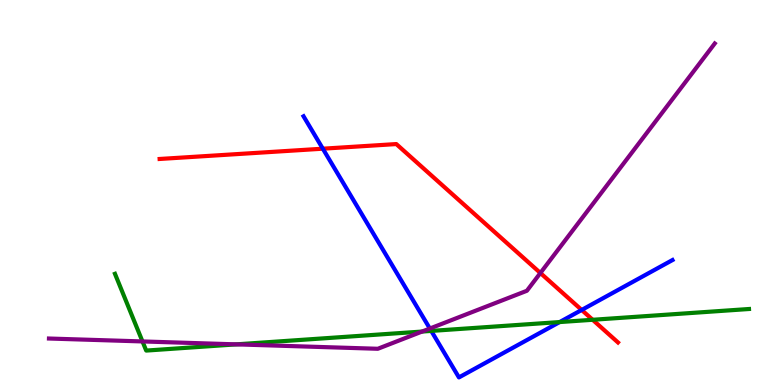[{'lines': ['blue', 'red'], 'intersections': [{'x': 4.17, 'y': 6.14}, {'x': 7.51, 'y': 1.95}]}, {'lines': ['green', 'red'], 'intersections': [{'x': 7.65, 'y': 1.69}]}, {'lines': ['purple', 'red'], 'intersections': [{'x': 6.97, 'y': 2.91}]}, {'lines': ['blue', 'green'], 'intersections': [{'x': 5.56, 'y': 1.4}, {'x': 7.22, 'y': 1.63}]}, {'lines': ['blue', 'purple'], 'intersections': [{'x': 5.55, 'y': 1.47}]}, {'lines': ['green', 'purple'], 'intersections': [{'x': 1.84, 'y': 1.13}, {'x': 3.05, 'y': 1.06}, {'x': 5.45, 'y': 1.39}]}]